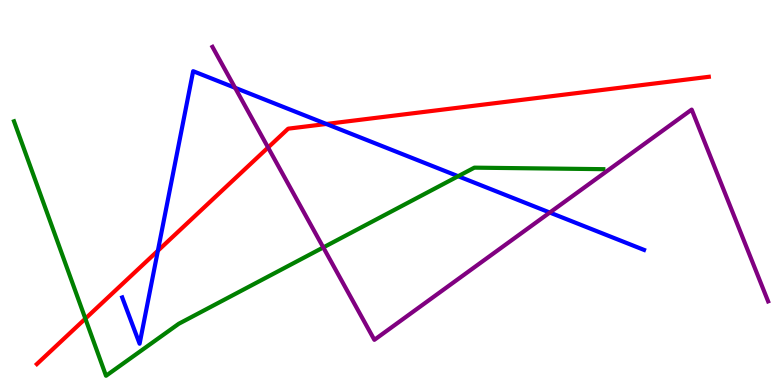[{'lines': ['blue', 'red'], 'intersections': [{'x': 2.04, 'y': 3.49}, {'x': 4.21, 'y': 6.78}]}, {'lines': ['green', 'red'], 'intersections': [{'x': 1.1, 'y': 1.72}]}, {'lines': ['purple', 'red'], 'intersections': [{'x': 3.46, 'y': 6.17}]}, {'lines': ['blue', 'green'], 'intersections': [{'x': 5.91, 'y': 5.42}]}, {'lines': ['blue', 'purple'], 'intersections': [{'x': 3.03, 'y': 7.72}, {'x': 7.09, 'y': 4.48}]}, {'lines': ['green', 'purple'], 'intersections': [{'x': 4.17, 'y': 3.57}]}]